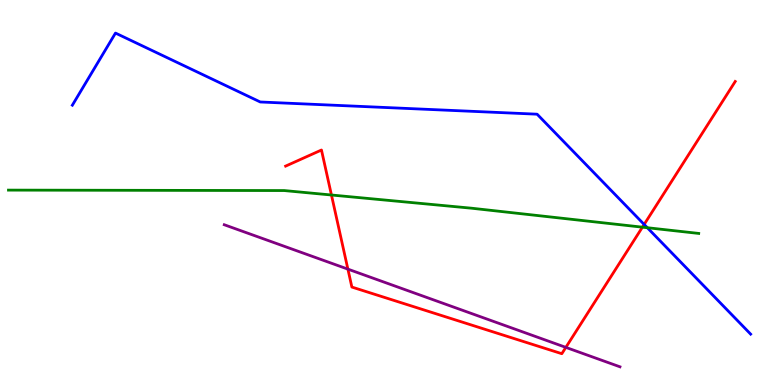[{'lines': ['blue', 'red'], 'intersections': [{'x': 8.31, 'y': 4.17}]}, {'lines': ['green', 'red'], 'intersections': [{'x': 4.28, 'y': 4.93}, {'x': 8.29, 'y': 4.1}]}, {'lines': ['purple', 'red'], 'intersections': [{'x': 4.49, 'y': 3.01}, {'x': 7.3, 'y': 0.977}]}, {'lines': ['blue', 'green'], 'intersections': [{'x': 8.35, 'y': 4.09}]}, {'lines': ['blue', 'purple'], 'intersections': []}, {'lines': ['green', 'purple'], 'intersections': []}]